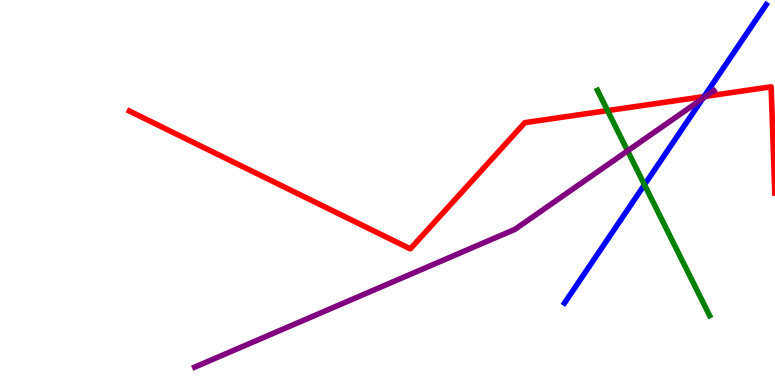[{'lines': ['blue', 'red'], 'intersections': [{'x': 9.08, 'y': 7.49}]}, {'lines': ['green', 'red'], 'intersections': [{'x': 7.84, 'y': 7.13}]}, {'lines': ['purple', 'red'], 'intersections': [{'x': 9.11, 'y': 7.5}]}, {'lines': ['blue', 'green'], 'intersections': [{'x': 8.32, 'y': 5.2}]}, {'lines': ['blue', 'purple'], 'intersections': [{'x': 9.07, 'y': 7.44}]}, {'lines': ['green', 'purple'], 'intersections': [{'x': 8.1, 'y': 6.08}]}]